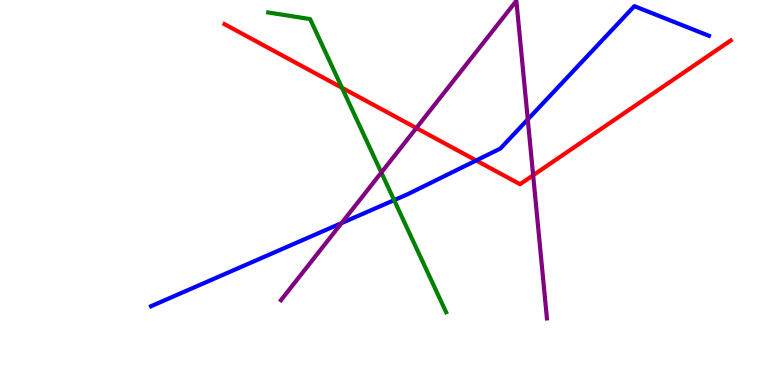[{'lines': ['blue', 'red'], 'intersections': [{'x': 6.14, 'y': 5.83}]}, {'lines': ['green', 'red'], 'intersections': [{'x': 4.41, 'y': 7.72}]}, {'lines': ['purple', 'red'], 'intersections': [{'x': 5.37, 'y': 6.67}, {'x': 6.88, 'y': 5.45}]}, {'lines': ['blue', 'green'], 'intersections': [{'x': 5.09, 'y': 4.8}]}, {'lines': ['blue', 'purple'], 'intersections': [{'x': 4.41, 'y': 4.21}, {'x': 6.81, 'y': 6.9}]}, {'lines': ['green', 'purple'], 'intersections': [{'x': 4.92, 'y': 5.52}]}]